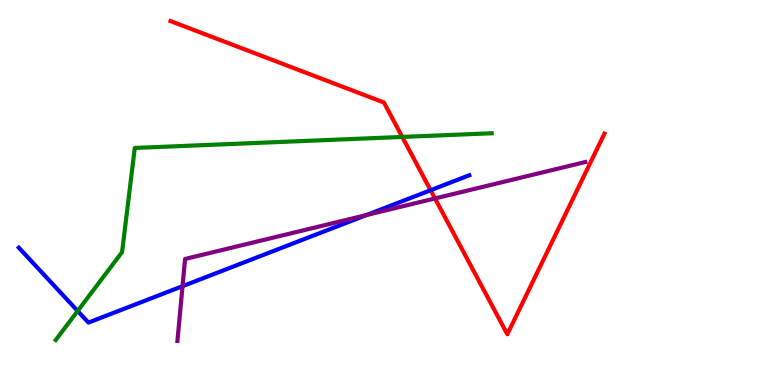[{'lines': ['blue', 'red'], 'intersections': [{'x': 5.56, 'y': 5.06}]}, {'lines': ['green', 'red'], 'intersections': [{'x': 5.19, 'y': 6.44}]}, {'lines': ['purple', 'red'], 'intersections': [{'x': 5.61, 'y': 4.85}]}, {'lines': ['blue', 'green'], 'intersections': [{'x': 1.0, 'y': 1.92}]}, {'lines': ['blue', 'purple'], 'intersections': [{'x': 2.36, 'y': 2.57}, {'x': 4.73, 'y': 4.41}]}, {'lines': ['green', 'purple'], 'intersections': []}]